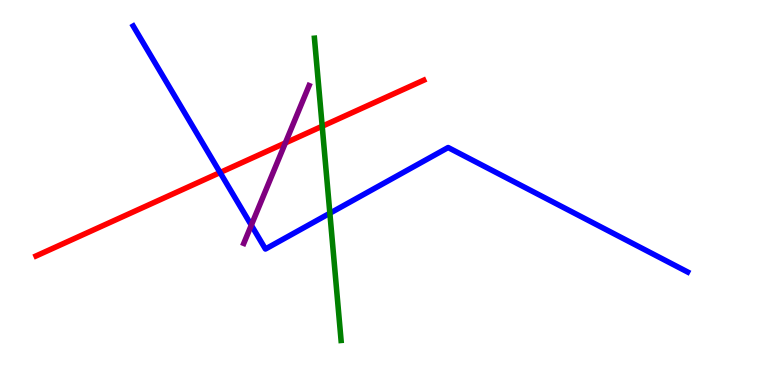[{'lines': ['blue', 'red'], 'intersections': [{'x': 2.84, 'y': 5.52}]}, {'lines': ['green', 'red'], 'intersections': [{'x': 4.16, 'y': 6.72}]}, {'lines': ['purple', 'red'], 'intersections': [{'x': 3.68, 'y': 6.29}]}, {'lines': ['blue', 'green'], 'intersections': [{'x': 4.26, 'y': 4.46}]}, {'lines': ['blue', 'purple'], 'intersections': [{'x': 3.24, 'y': 4.15}]}, {'lines': ['green', 'purple'], 'intersections': []}]